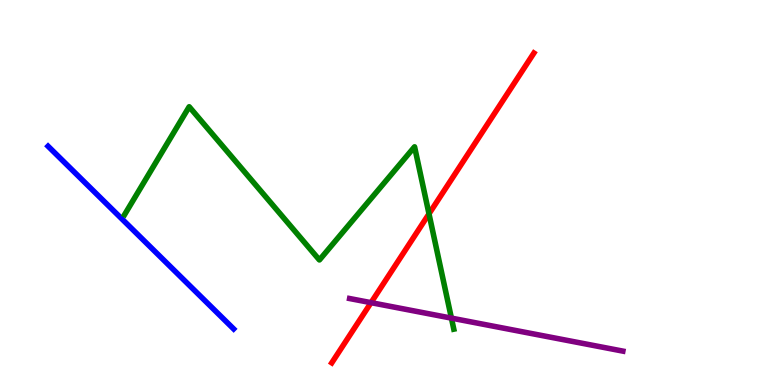[{'lines': ['blue', 'red'], 'intersections': []}, {'lines': ['green', 'red'], 'intersections': [{'x': 5.54, 'y': 4.45}]}, {'lines': ['purple', 'red'], 'intersections': [{'x': 4.79, 'y': 2.14}]}, {'lines': ['blue', 'green'], 'intersections': []}, {'lines': ['blue', 'purple'], 'intersections': []}, {'lines': ['green', 'purple'], 'intersections': [{'x': 5.82, 'y': 1.74}]}]